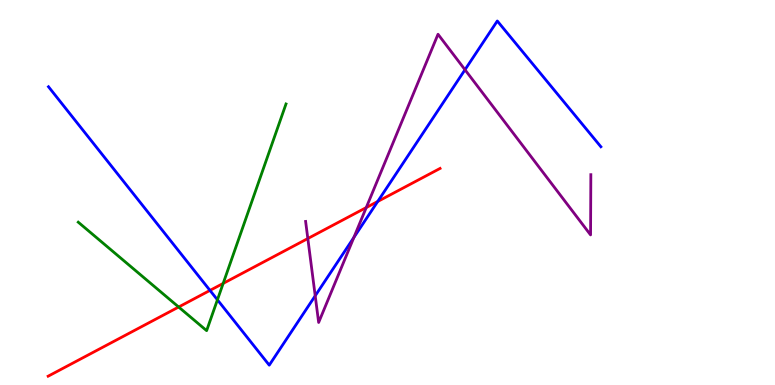[{'lines': ['blue', 'red'], 'intersections': [{'x': 2.71, 'y': 2.46}, {'x': 4.87, 'y': 4.77}]}, {'lines': ['green', 'red'], 'intersections': [{'x': 2.31, 'y': 2.03}, {'x': 2.88, 'y': 2.64}]}, {'lines': ['purple', 'red'], 'intersections': [{'x': 3.97, 'y': 3.8}, {'x': 4.73, 'y': 4.61}]}, {'lines': ['blue', 'green'], 'intersections': [{'x': 2.81, 'y': 2.21}]}, {'lines': ['blue', 'purple'], 'intersections': [{'x': 4.07, 'y': 2.32}, {'x': 4.57, 'y': 3.83}, {'x': 6.0, 'y': 8.19}]}, {'lines': ['green', 'purple'], 'intersections': []}]